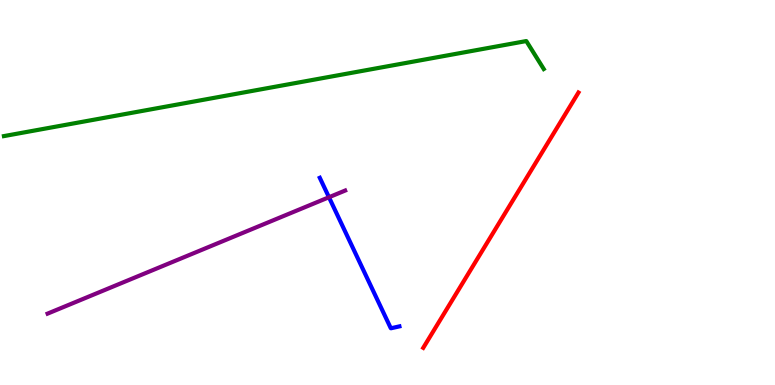[{'lines': ['blue', 'red'], 'intersections': []}, {'lines': ['green', 'red'], 'intersections': []}, {'lines': ['purple', 'red'], 'intersections': []}, {'lines': ['blue', 'green'], 'intersections': []}, {'lines': ['blue', 'purple'], 'intersections': [{'x': 4.24, 'y': 4.88}]}, {'lines': ['green', 'purple'], 'intersections': []}]